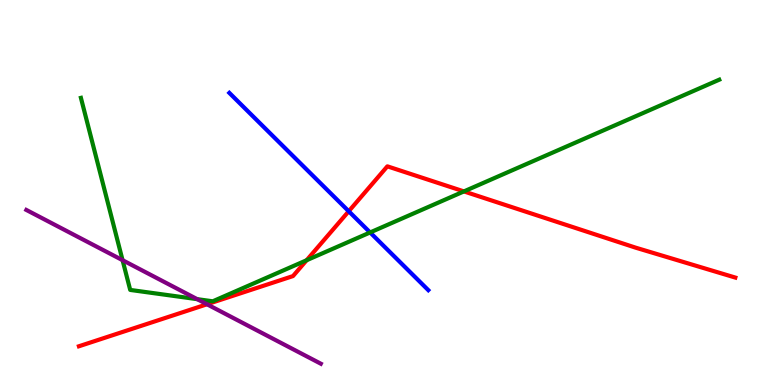[{'lines': ['blue', 'red'], 'intersections': [{'x': 4.5, 'y': 4.51}]}, {'lines': ['green', 'red'], 'intersections': [{'x': 3.96, 'y': 3.24}, {'x': 5.99, 'y': 5.03}]}, {'lines': ['purple', 'red'], 'intersections': [{'x': 2.67, 'y': 2.1}]}, {'lines': ['blue', 'green'], 'intersections': [{'x': 4.78, 'y': 3.96}]}, {'lines': ['blue', 'purple'], 'intersections': []}, {'lines': ['green', 'purple'], 'intersections': [{'x': 1.58, 'y': 3.24}, {'x': 2.54, 'y': 2.23}]}]